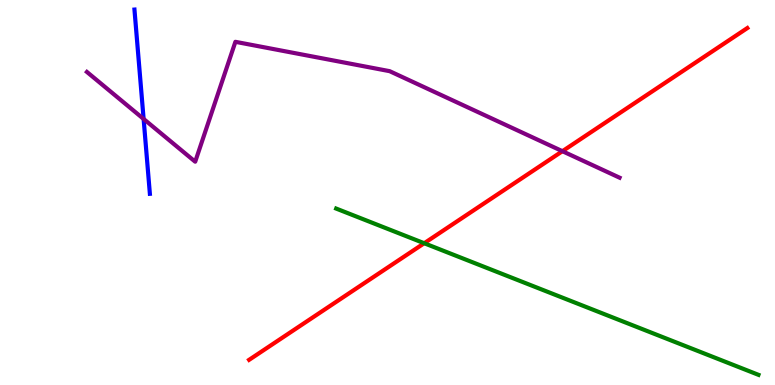[{'lines': ['blue', 'red'], 'intersections': []}, {'lines': ['green', 'red'], 'intersections': [{'x': 5.47, 'y': 3.68}]}, {'lines': ['purple', 'red'], 'intersections': [{'x': 7.26, 'y': 6.07}]}, {'lines': ['blue', 'green'], 'intersections': []}, {'lines': ['blue', 'purple'], 'intersections': [{'x': 1.85, 'y': 6.91}]}, {'lines': ['green', 'purple'], 'intersections': []}]